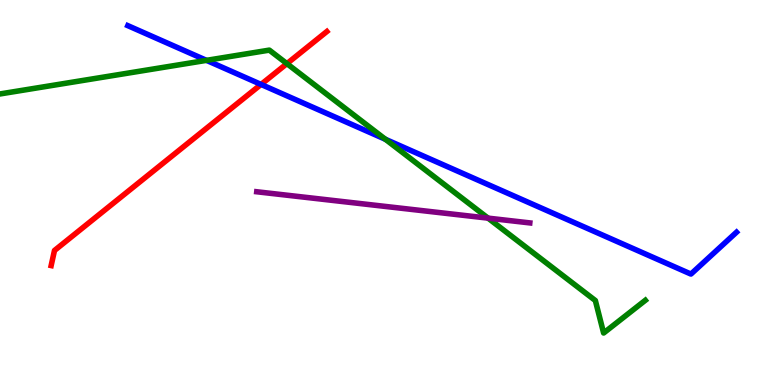[{'lines': ['blue', 'red'], 'intersections': [{'x': 3.37, 'y': 7.81}]}, {'lines': ['green', 'red'], 'intersections': [{'x': 3.7, 'y': 8.35}]}, {'lines': ['purple', 'red'], 'intersections': []}, {'lines': ['blue', 'green'], 'intersections': [{'x': 2.66, 'y': 8.43}, {'x': 4.97, 'y': 6.38}]}, {'lines': ['blue', 'purple'], 'intersections': []}, {'lines': ['green', 'purple'], 'intersections': [{'x': 6.3, 'y': 4.33}]}]